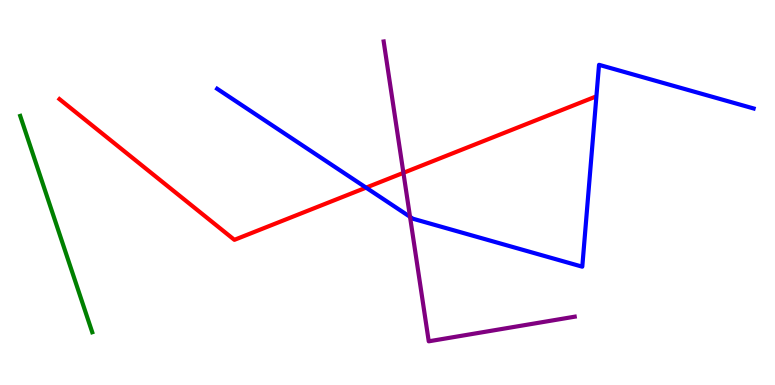[{'lines': ['blue', 'red'], 'intersections': [{'x': 4.72, 'y': 5.13}]}, {'lines': ['green', 'red'], 'intersections': []}, {'lines': ['purple', 'red'], 'intersections': [{'x': 5.21, 'y': 5.51}]}, {'lines': ['blue', 'green'], 'intersections': []}, {'lines': ['blue', 'purple'], 'intersections': [{'x': 5.29, 'y': 4.37}]}, {'lines': ['green', 'purple'], 'intersections': []}]